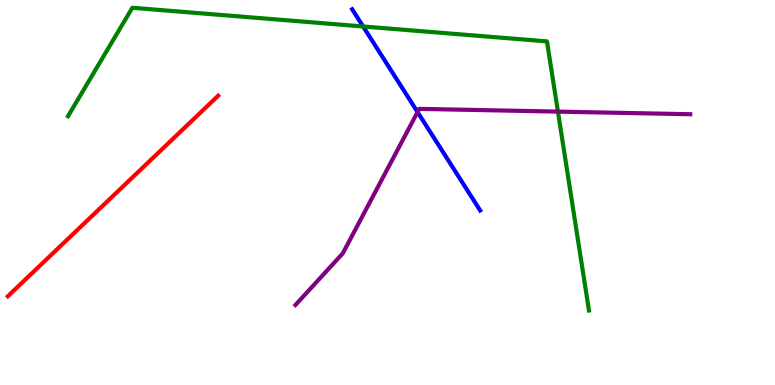[{'lines': ['blue', 'red'], 'intersections': []}, {'lines': ['green', 'red'], 'intersections': []}, {'lines': ['purple', 'red'], 'intersections': []}, {'lines': ['blue', 'green'], 'intersections': [{'x': 4.69, 'y': 9.31}]}, {'lines': ['blue', 'purple'], 'intersections': [{'x': 5.39, 'y': 7.09}]}, {'lines': ['green', 'purple'], 'intersections': [{'x': 7.2, 'y': 7.1}]}]